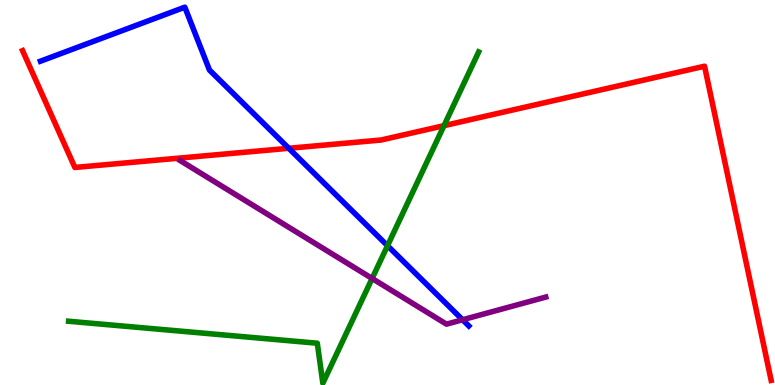[{'lines': ['blue', 'red'], 'intersections': [{'x': 3.73, 'y': 6.15}]}, {'lines': ['green', 'red'], 'intersections': [{'x': 5.73, 'y': 6.74}]}, {'lines': ['purple', 'red'], 'intersections': []}, {'lines': ['blue', 'green'], 'intersections': [{'x': 5.0, 'y': 3.62}]}, {'lines': ['blue', 'purple'], 'intersections': [{'x': 5.97, 'y': 1.69}]}, {'lines': ['green', 'purple'], 'intersections': [{'x': 4.8, 'y': 2.77}]}]